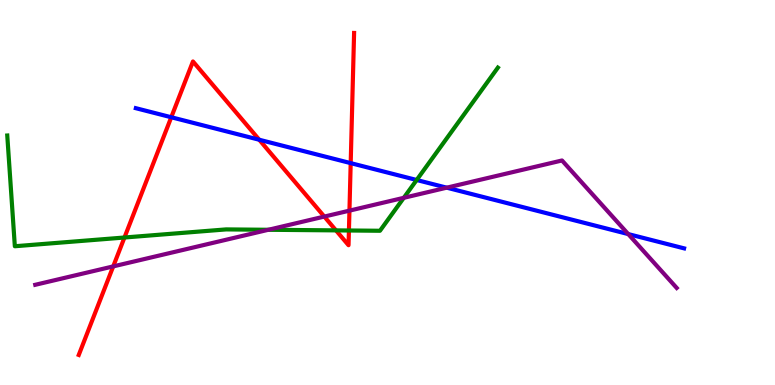[{'lines': ['blue', 'red'], 'intersections': [{'x': 2.21, 'y': 6.95}, {'x': 3.34, 'y': 6.37}, {'x': 4.53, 'y': 5.76}]}, {'lines': ['green', 'red'], 'intersections': [{'x': 1.61, 'y': 3.83}, {'x': 4.34, 'y': 4.02}, {'x': 4.5, 'y': 4.01}]}, {'lines': ['purple', 'red'], 'intersections': [{'x': 1.46, 'y': 3.08}, {'x': 4.18, 'y': 4.37}, {'x': 4.51, 'y': 4.53}]}, {'lines': ['blue', 'green'], 'intersections': [{'x': 5.38, 'y': 5.32}]}, {'lines': ['blue', 'purple'], 'intersections': [{'x': 5.76, 'y': 5.13}, {'x': 8.11, 'y': 3.92}]}, {'lines': ['green', 'purple'], 'intersections': [{'x': 3.46, 'y': 4.03}, {'x': 5.21, 'y': 4.86}]}]